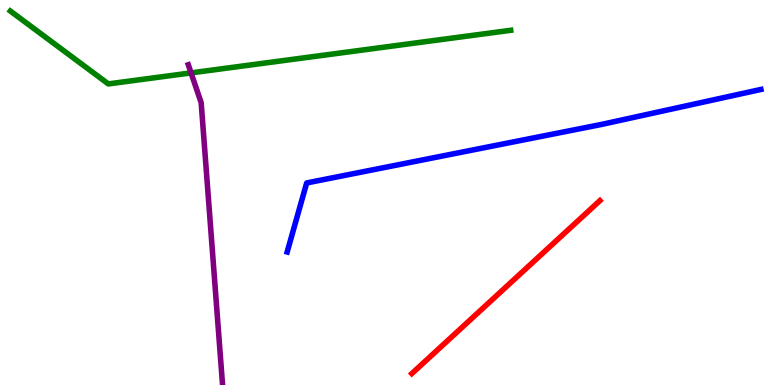[{'lines': ['blue', 'red'], 'intersections': []}, {'lines': ['green', 'red'], 'intersections': []}, {'lines': ['purple', 'red'], 'intersections': []}, {'lines': ['blue', 'green'], 'intersections': []}, {'lines': ['blue', 'purple'], 'intersections': []}, {'lines': ['green', 'purple'], 'intersections': [{'x': 2.47, 'y': 8.11}]}]